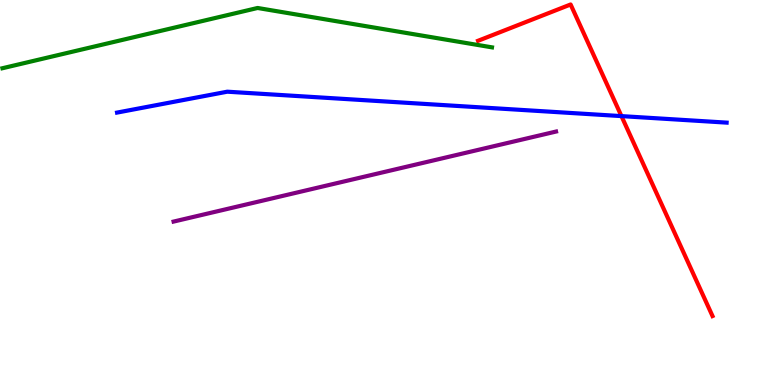[{'lines': ['blue', 'red'], 'intersections': [{'x': 8.02, 'y': 6.98}]}, {'lines': ['green', 'red'], 'intersections': []}, {'lines': ['purple', 'red'], 'intersections': []}, {'lines': ['blue', 'green'], 'intersections': []}, {'lines': ['blue', 'purple'], 'intersections': []}, {'lines': ['green', 'purple'], 'intersections': []}]